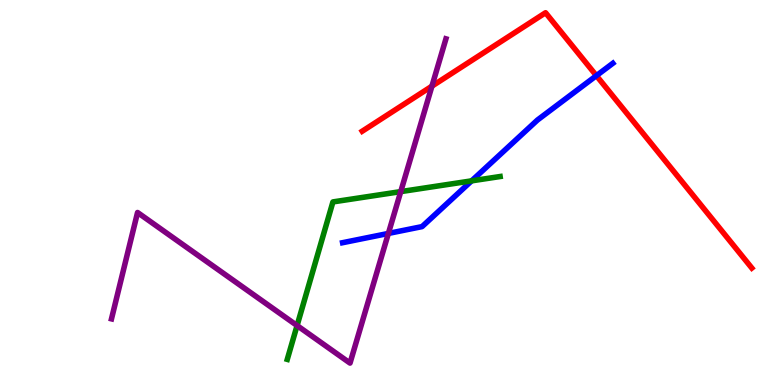[{'lines': ['blue', 'red'], 'intersections': [{'x': 7.7, 'y': 8.03}]}, {'lines': ['green', 'red'], 'intersections': []}, {'lines': ['purple', 'red'], 'intersections': [{'x': 5.57, 'y': 7.76}]}, {'lines': ['blue', 'green'], 'intersections': [{'x': 6.09, 'y': 5.3}]}, {'lines': ['blue', 'purple'], 'intersections': [{'x': 5.01, 'y': 3.94}]}, {'lines': ['green', 'purple'], 'intersections': [{'x': 3.83, 'y': 1.54}, {'x': 5.17, 'y': 5.02}]}]